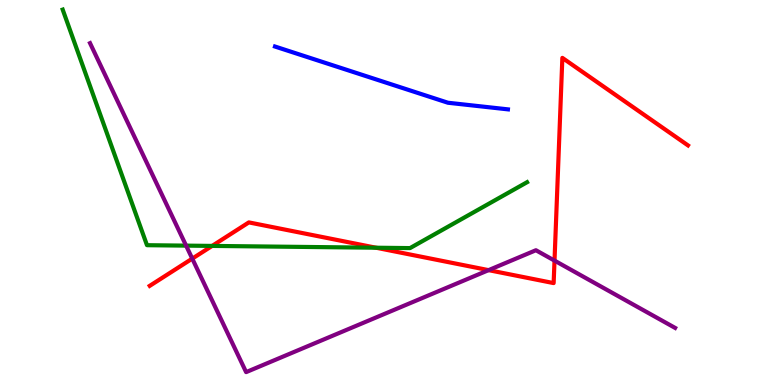[{'lines': ['blue', 'red'], 'intersections': []}, {'lines': ['green', 'red'], 'intersections': [{'x': 2.74, 'y': 3.61}, {'x': 4.85, 'y': 3.57}]}, {'lines': ['purple', 'red'], 'intersections': [{'x': 2.48, 'y': 3.28}, {'x': 6.3, 'y': 2.98}, {'x': 7.16, 'y': 3.23}]}, {'lines': ['blue', 'green'], 'intersections': []}, {'lines': ['blue', 'purple'], 'intersections': []}, {'lines': ['green', 'purple'], 'intersections': [{'x': 2.4, 'y': 3.62}]}]